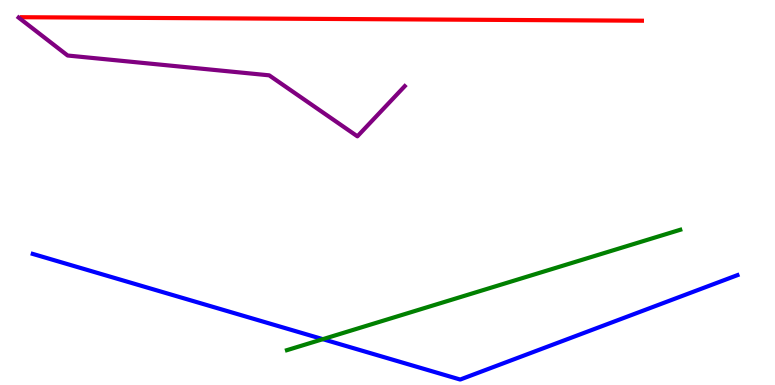[{'lines': ['blue', 'red'], 'intersections': []}, {'lines': ['green', 'red'], 'intersections': []}, {'lines': ['purple', 'red'], 'intersections': []}, {'lines': ['blue', 'green'], 'intersections': [{'x': 4.17, 'y': 1.19}]}, {'lines': ['blue', 'purple'], 'intersections': []}, {'lines': ['green', 'purple'], 'intersections': []}]